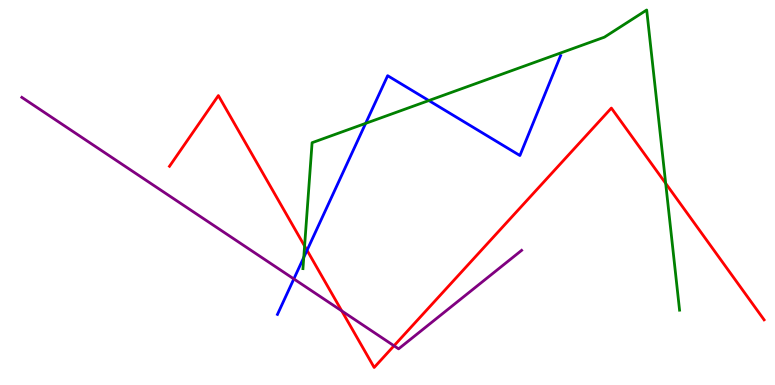[{'lines': ['blue', 'red'], 'intersections': [{'x': 3.96, 'y': 3.5}]}, {'lines': ['green', 'red'], 'intersections': [{'x': 3.93, 'y': 3.61}, {'x': 8.59, 'y': 5.24}]}, {'lines': ['purple', 'red'], 'intersections': [{'x': 4.41, 'y': 1.92}, {'x': 5.08, 'y': 1.02}]}, {'lines': ['blue', 'green'], 'intersections': [{'x': 3.92, 'y': 3.31}, {'x': 4.72, 'y': 6.8}, {'x': 5.53, 'y': 7.39}]}, {'lines': ['blue', 'purple'], 'intersections': [{'x': 3.79, 'y': 2.76}]}, {'lines': ['green', 'purple'], 'intersections': []}]